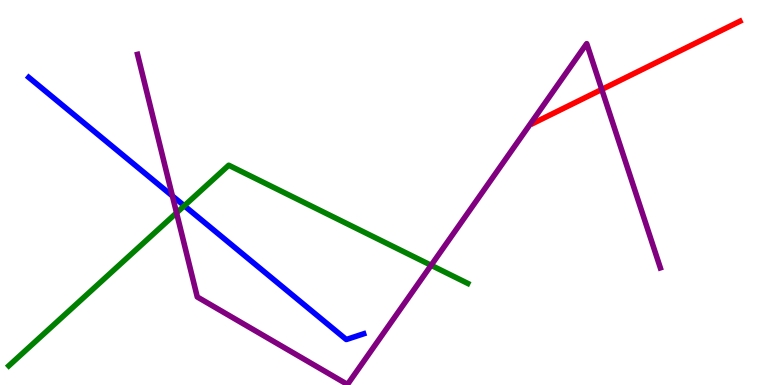[{'lines': ['blue', 'red'], 'intersections': []}, {'lines': ['green', 'red'], 'intersections': []}, {'lines': ['purple', 'red'], 'intersections': [{'x': 7.76, 'y': 7.68}]}, {'lines': ['blue', 'green'], 'intersections': [{'x': 2.38, 'y': 4.66}]}, {'lines': ['blue', 'purple'], 'intersections': [{'x': 2.22, 'y': 4.91}]}, {'lines': ['green', 'purple'], 'intersections': [{'x': 2.28, 'y': 4.47}, {'x': 5.56, 'y': 3.11}]}]